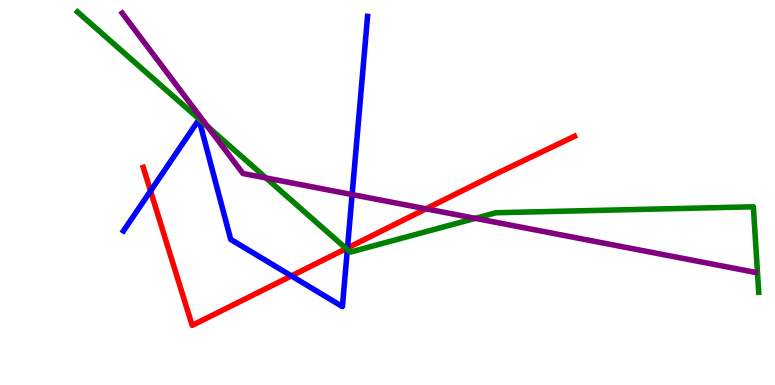[{'lines': ['blue', 'red'], 'intersections': [{'x': 1.94, 'y': 5.04}, {'x': 3.76, 'y': 2.83}, {'x': 4.48, 'y': 3.56}]}, {'lines': ['green', 'red'], 'intersections': [{'x': 4.47, 'y': 3.54}]}, {'lines': ['purple', 'red'], 'intersections': [{'x': 5.5, 'y': 4.58}]}, {'lines': ['blue', 'green'], 'intersections': [{'x': 4.48, 'y': 3.52}]}, {'lines': ['blue', 'purple'], 'intersections': [{'x': 4.54, 'y': 4.95}]}, {'lines': ['green', 'purple'], 'intersections': [{'x': 2.68, 'y': 6.72}, {'x': 3.43, 'y': 5.38}, {'x': 6.13, 'y': 4.33}]}]